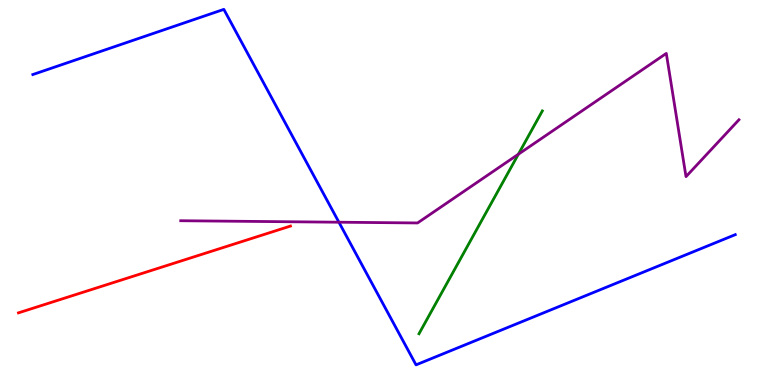[{'lines': ['blue', 'red'], 'intersections': []}, {'lines': ['green', 'red'], 'intersections': []}, {'lines': ['purple', 'red'], 'intersections': []}, {'lines': ['blue', 'green'], 'intersections': []}, {'lines': ['blue', 'purple'], 'intersections': [{'x': 4.37, 'y': 4.23}]}, {'lines': ['green', 'purple'], 'intersections': [{'x': 6.69, 'y': 5.99}]}]